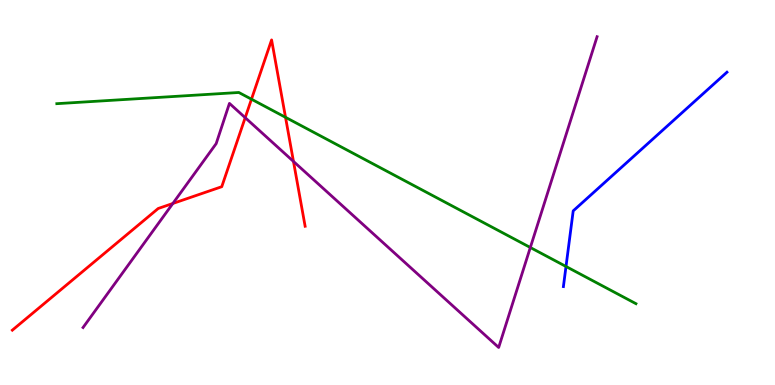[{'lines': ['blue', 'red'], 'intersections': []}, {'lines': ['green', 'red'], 'intersections': [{'x': 3.24, 'y': 7.42}, {'x': 3.68, 'y': 6.95}]}, {'lines': ['purple', 'red'], 'intersections': [{'x': 2.23, 'y': 4.71}, {'x': 3.16, 'y': 6.94}, {'x': 3.79, 'y': 5.81}]}, {'lines': ['blue', 'green'], 'intersections': [{'x': 7.3, 'y': 3.08}]}, {'lines': ['blue', 'purple'], 'intersections': []}, {'lines': ['green', 'purple'], 'intersections': [{'x': 6.84, 'y': 3.57}]}]